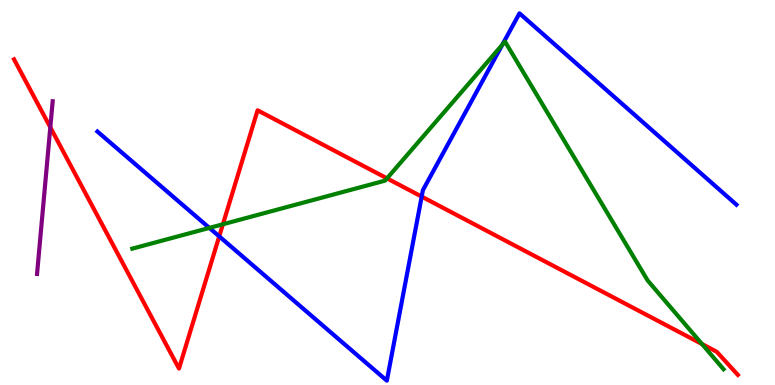[{'lines': ['blue', 'red'], 'intersections': [{'x': 2.83, 'y': 3.86}, {'x': 5.44, 'y': 4.89}]}, {'lines': ['green', 'red'], 'intersections': [{'x': 2.88, 'y': 4.17}, {'x': 4.99, 'y': 5.37}, {'x': 9.06, 'y': 1.06}]}, {'lines': ['purple', 'red'], 'intersections': [{'x': 0.649, 'y': 6.69}]}, {'lines': ['blue', 'green'], 'intersections': [{'x': 2.7, 'y': 4.08}, {'x': 6.48, 'y': 8.84}]}, {'lines': ['blue', 'purple'], 'intersections': []}, {'lines': ['green', 'purple'], 'intersections': []}]